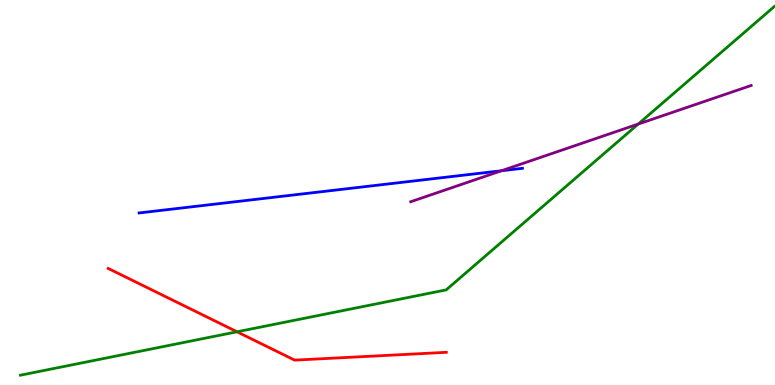[{'lines': ['blue', 'red'], 'intersections': []}, {'lines': ['green', 'red'], 'intersections': [{'x': 3.06, 'y': 1.38}]}, {'lines': ['purple', 'red'], 'intersections': []}, {'lines': ['blue', 'green'], 'intersections': []}, {'lines': ['blue', 'purple'], 'intersections': [{'x': 6.47, 'y': 5.56}]}, {'lines': ['green', 'purple'], 'intersections': [{'x': 8.24, 'y': 6.78}]}]